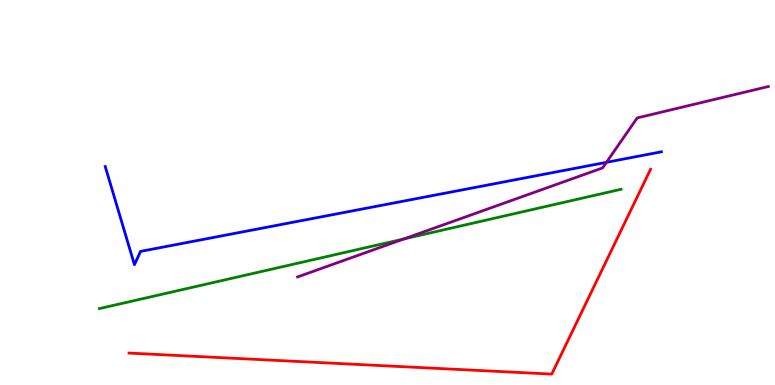[{'lines': ['blue', 'red'], 'intersections': []}, {'lines': ['green', 'red'], 'intersections': []}, {'lines': ['purple', 'red'], 'intersections': []}, {'lines': ['blue', 'green'], 'intersections': []}, {'lines': ['blue', 'purple'], 'intersections': [{'x': 7.83, 'y': 5.78}]}, {'lines': ['green', 'purple'], 'intersections': [{'x': 5.21, 'y': 3.79}]}]